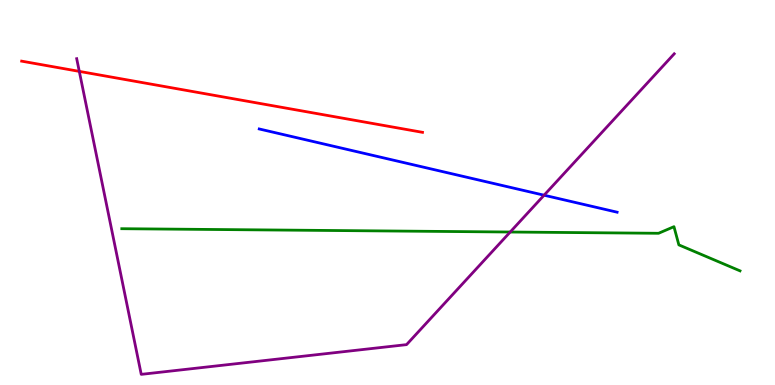[{'lines': ['blue', 'red'], 'intersections': []}, {'lines': ['green', 'red'], 'intersections': []}, {'lines': ['purple', 'red'], 'intersections': [{'x': 1.02, 'y': 8.15}]}, {'lines': ['blue', 'green'], 'intersections': []}, {'lines': ['blue', 'purple'], 'intersections': [{'x': 7.02, 'y': 4.93}]}, {'lines': ['green', 'purple'], 'intersections': [{'x': 6.58, 'y': 3.97}]}]